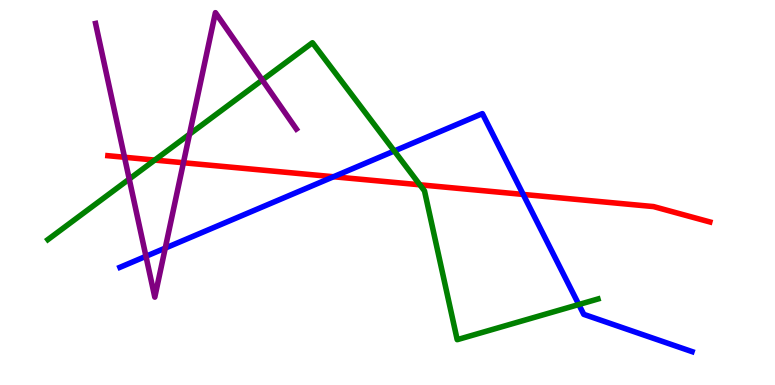[{'lines': ['blue', 'red'], 'intersections': [{'x': 4.3, 'y': 5.41}, {'x': 6.75, 'y': 4.95}]}, {'lines': ['green', 'red'], 'intersections': [{'x': 2.0, 'y': 5.84}, {'x': 5.42, 'y': 5.2}]}, {'lines': ['purple', 'red'], 'intersections': [{'x': 1.61, 'y': 5.92}, {'x': 2.37, 'y': 5.77}]}, {'lines': ['blue', 'green'], 'intersections': [{'x': 5.09, 'y': 6.08}, {'x': 7.47, 'y': 2.09}]}, {'lines': ['blue', 'purple'], 'intersections': [{'x': 1.88, 'y': 3.34}, {'x': 2.13, 'y': 3.56}]}, {'lines': ['green', 'purple'], 'intersections': [{'x': 1.67, 'y': 5.35}, {'x': 2.45, 'y': 6.51}, {'x': 3.38, 'y': 7.92}]}]